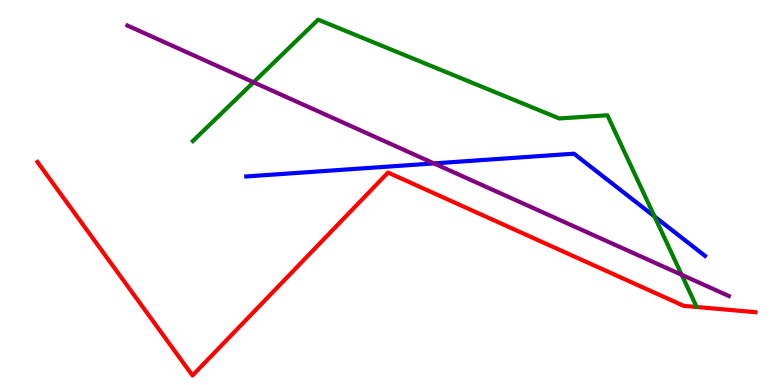[{'lines': ['blue', 'red'], 'intersections': []}, {'lines': ['green', 'red'], 'intersections': []}, {'lines': ['purple', 'red'], 'intersections': []}, {'lines': ['blue', 'green'], 'intersections': [{'x': 8.45, 'y': 4.38}]}, {'lines': ['blue', 'purple'], 'intersections': [{'x': 5.6, 'y': 5.76}]}, {'lines': ['green', 'purple'], 'intersections': [{'x': 3.27, 'y': 7.86}, {'x': 8.8, 'y': 2.86}]}]